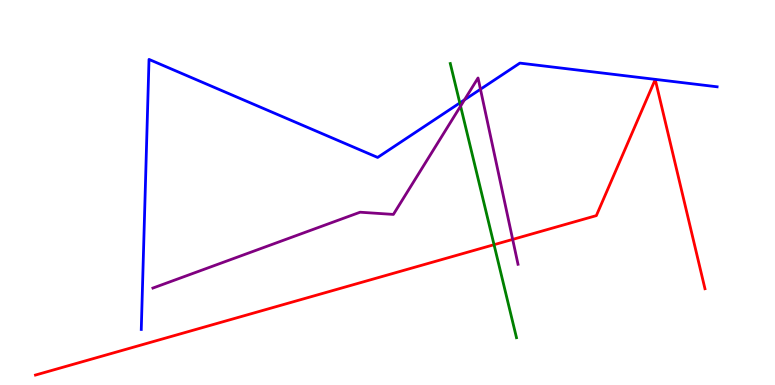[{'lines': ['blue', 'red'], 'intersections': []}, {'lines': ['green', 'red'], 'intersections': [{'x': 6.37, 'y': 3.64}]}, {'lines': ['purple', 'red'], 'intersections': [{'x': 6.62, 'y': 3.78}]}, {'lines': ['blue', 'green'], 'intersections': [{'x': 5.93, 'y': 7.33}]}, {'lines': ['blue', 'purple'], 'intersections': [{'x': 5.99, 'y': 7.41}, {'x': 6.2, 'y': 7.68}]}, {'lines': ['green', 'purple'], 'intersections': [{'x': 5.94, 'y': 7.24}]}]